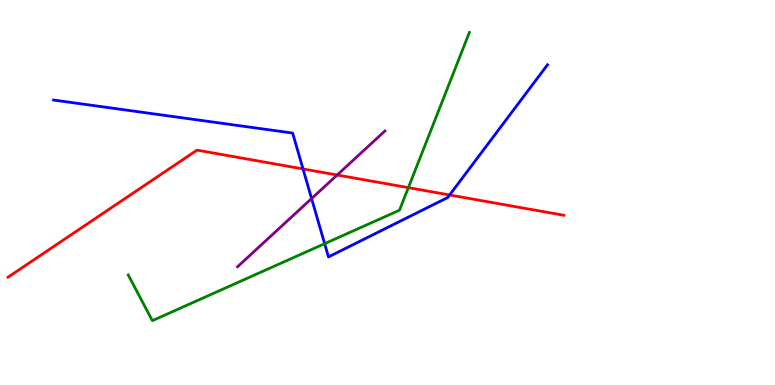[{'lines': ['blue', 'red'], 'intersections': [{'x': 3.91, 'y': 5.61}, {'x': 5.8, 'y': 4.94}]}, {'lines': ['green', 'red'], 'intersections': [{'x': 5.27, 'y': 5.13}]}, {'lines': ['purple', 'red'], 'intersections': [{'x': 4.35, 'y': 5.45}]}, {'lines': ['blue', 'green'], 'intersections': [{'x': 4.19, 'y': 3.67}]}, {'lines': ['blue', 'purple'], 'intersections': [{'x': 4.02, 'y': 4.84}]}, {'lines': ['green', 'purple'], 'intersections': []}]